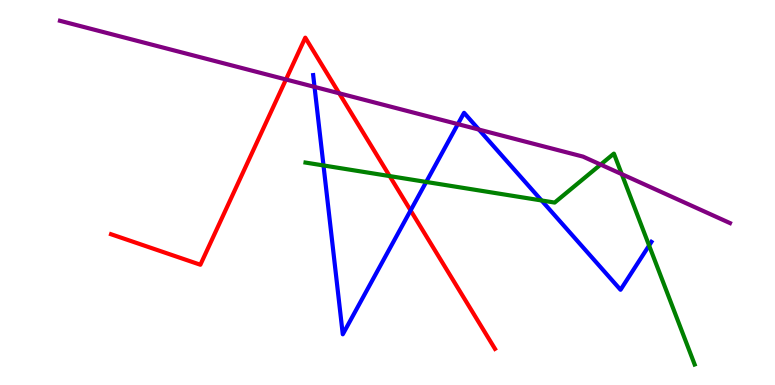[{'lines': ['blue', 'red'], 'intersections': [{'x': 5.3, 'y': 4.53}]}, {'lines': ['green', 'red'], 'intersections': [{'x': 5.03, 'y': 5.43}]}, {'lines': ['purple', 'red'], 'intersections': [{'x': 3.69, 'y': 7.94}, {'x': 4.38, 'y': 7.58}]}, {'lines': ['blue', 'green'], 'intersections': [{'x': 4.17, 'y': 5.7}, {'x': 5.5, 'y': 5.27}, {'x': 6.99, 'y': 4.79}, {'x': 8.38, 'y': 3.62}]}, {'lines': ['blue', 'purple'], 'intersections': [{'x': 4.06, 'y': 7.74}, {'x': 5.91, 'y': 6.78}, {'x': 6.18, 'y': 6.63}]}, {'lines': ['green', 'purple'], 'intersections': [{'x': 7.75, 'y': 5.73}, {'x': 8.02, 'y': 5.48}]}]